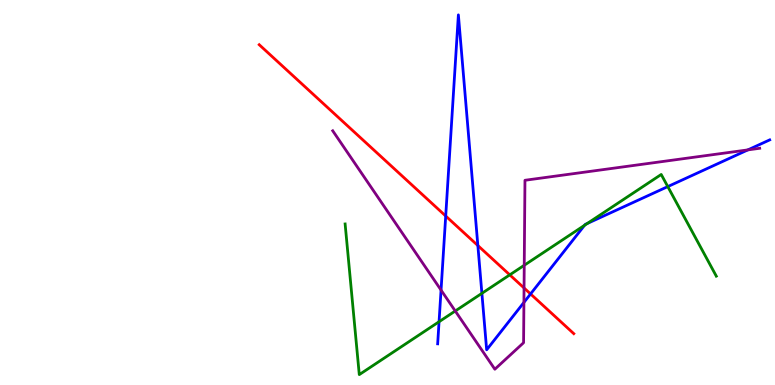[{'lines': ['blue', 'red'], 'intersections': [{'x': 5.75, 'y': 4.39}, {'x': 6.17, 'y': 3.62}, {'x': 6.85, 'y': 2.36}]}, {'lines': ['green', 'red'], 'intersections': [{'x': 6.58, 'y': 2.86}]}, {'lines': ['purple', 'red'], 'intersections': [{'x': 6.76, 'y': 2.52}]}, {'lines': ['blue', 'green'], 'intersections': [{'x': 5.67, 'y': 1.64}, {'x': 6.22, 'y': 2.38}, {'x': 7.54, 'y': 4.15}, {'x': 7.58, 'y': 4.2}, {'x': 8.62, 'y': 5.15}]}, {'lines': ['blue', 'purple'], 'intersections': [{'x': 5.69, 'y': 2.46}, {'x': 6.76, 'y': 2.15}, {'x': 9.65, 'y': 6.11}]}, {'lines': ['green', 'purple'], 'intersections': [{'x': 5.87, 'y': 1.92}, {'x': 6.76, 'y': 3.11}]}]